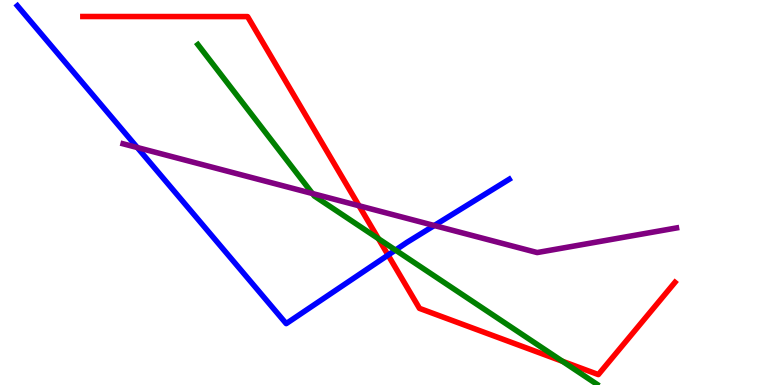[{'lines': ['blue', 'red'], 'intersections': [{'x': 5.01, 'y': 3.37}]}, {'lines': ['green', 'red'], 'intersections': [{'x': 4.88, 'y': 3.8}, {'x': 7.26, 'y': 0.616}]}, {'lines': ['purple', 'red'], 'intersections': [{'x': 4.63, 'y': 4.66}]}, {'lines': ['blue', 'green'], 'intersections': [{'x': 5.1, 'y': 3.5}]}, {'lines': ['blue', 'purple'], 'intersections': [{'x': 1.77, 'y': 6.17}, {'x': 5.6, 'y': 4.14}]}, {'lines': ['green', 'purple'], 'intersections': [{'x': 4.03, 'y': 4.97}]}]